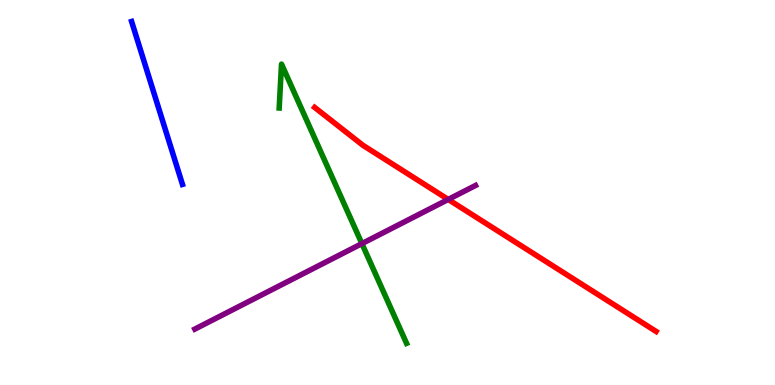[{'lines': ['blue', 'red'], 'intersections': []}, {'lines': ['green', 'red'], 'intersections': []}, {'lines': ['purple', 'red'], 'intersections': [{'x': 5.78, 'y': 4.82}]}, {'lines': ['blue', 'green'], 'intersections': []}, {'lines': ['blue', 'purple'], 'intersections': []}, {'lines': ['green', 'purple'], 'intersections': [{'x': 4.67, 'y': 3.67}]}]